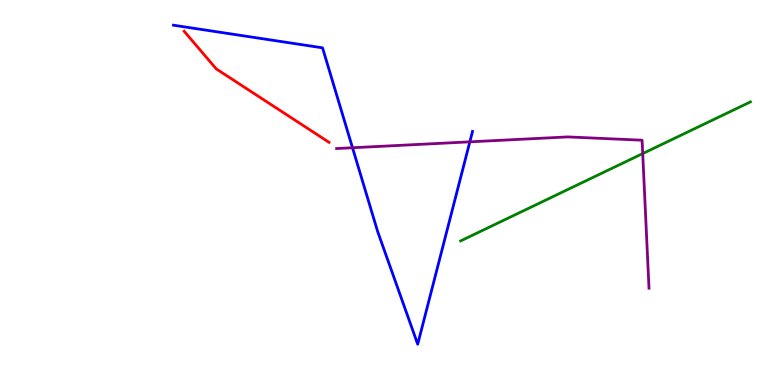[{'lines': ['blue', 'red'], 'intersections': []}, {'lines': ['green', 'red'], 'intersections': []}, {'lines': ['purple', 'red'], 'intersections': []}, {'lines': ['blue', 'green'], 'intersections': []}, {'lines': ['blue', 'purple'], 'intersections': [{'x': 4.55, 'y': 6.16}, {'x': 6.06, 'y': 6.32}]}, {'lines': ['green', 'purple'], 'intersections': [{'x': 8.29, 'y': 6.01}]}]